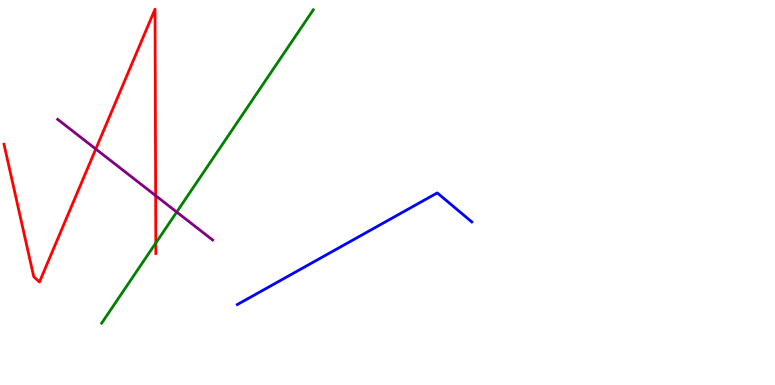[{'lines': ['blue', 'red'], 'intersections': []}, {'lines': ['green', 'red'], 'intersections': [{'x': 2.01, 'y': 3.69}]}, {'lines': ['purple', 'red'], 'intersections': [{'x': 1.24, 'y': 6.13}, {'x': 2.01, 'y': 4.92}]}, {'lines': ['blue', 'green'], 'intersections': []}, {'lines': ['blue', 'purple'], 'intersections': []}, {'lines': ['green', 'purple'], 'intersections': [{'x': 2.28, 'y': 4.49}]}]